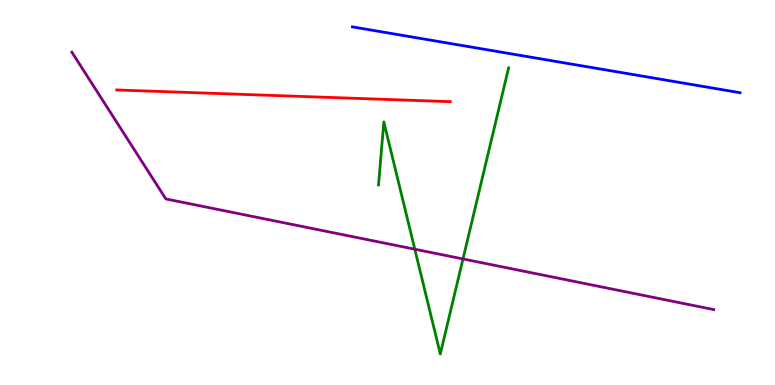[{'lines': ['blue', 'red'], 'intersections': []}, {'lines': ['green', 'red'], 'intersections': []}, {'lines': ['purple', 'red'], 'intersections': []}, {'lines': ['blue', 'green'], 'intersections': []}, {'lines': ['blue', 'purple'], 'intersections': []}, {'lines': ['green', 'purple'], 'intersections': [{'x': 5.35, 'y': 3.53}, {'x': 5.97, 'y': 3.27}]}]